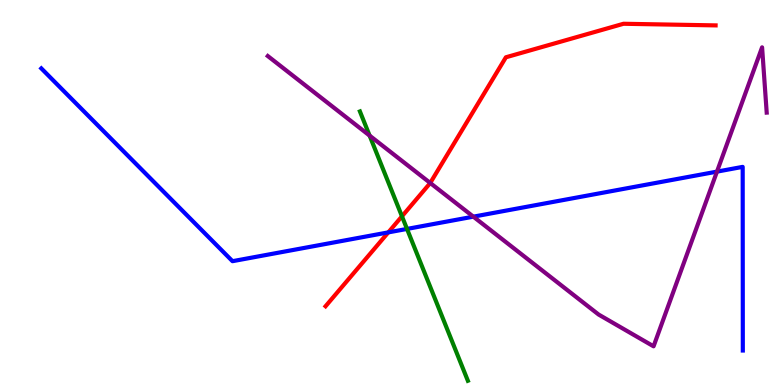[{'lines': ['blue', 'red'], 'intersections': [{'x': 5.01, 'y': 3.96}]}, {'lines': ['green', 'red'], 'intersections': [{'x': 5.19, 'y': 4.38}]}, {'lines': ['purple', 'red'], 'intersections': [{'x': 5.55, 'y': 5.25}]}, {'lines': ['blue', 'green'], 'intersections': [{'x': 5.25, 'y': 4.05}]}, {'lines': ['blue', 'purple'], 'intersections': [{'x': 6.11, 'y': 4.37}, {'x': 9.25, 'y': 5.54}]}, {'lines': ['green', 'purple'], 'intersections': [{'x': 4.77, 'y': 6.48}]}]